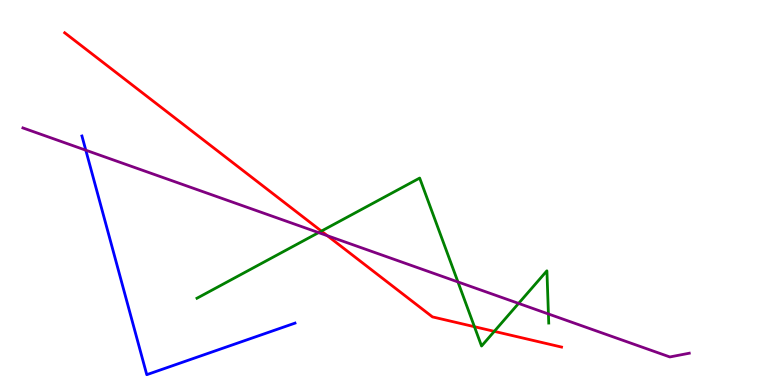[{'lines': ['blue', 'red'], 'intersections': []}, {'lines': ['green', 'red'], 'intersections': [{'x': 4.15, 'y': 4.0}, {'x': 6.12, 'y': 1.51}, {'x': 6.38, 'y': 1.39}]}, {'lines': ['purple', 'red'], 'intersections': [{'x': 4.22, 'y': 3.88}]}, {'lines': ['blue', 'green'], 'intersections': []}, {'lines': ['blue', 'purple'], 'intersections': [{'x': 1.11, 'y': 6.1}]}, {'lines': ['green', 'purple'], 'intersections': [{'x': 4.11, 'y': 3.96}, {'x': 5.91, 'y': 2.68}, {'x': 6.69, 'y': 2.12}, {'x': 7.08, 'y': 1.85}]}]